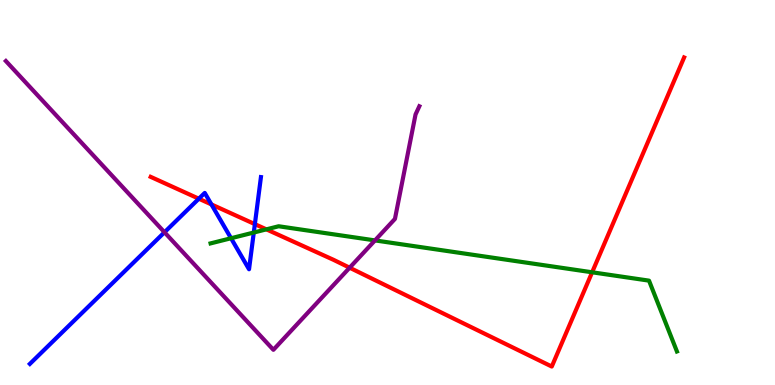[{'lines': ['blue', 'red'], 'intersections': [{'x': 2.57, 'y': 4.84}, {'x': 2.73, 'y': 4.69}, {'x': 3.29, 'y': 4.18}]}, {'lines': ['green', 'red'], 'intersections': [{'x': 3.44, 'y': 4.04}, {'x': 7.64, 'y': 2.93}]}, {'lines': ['purple', 'red'], 'intersections': [{'x': 4.51, 'y': 3.05}]}, {'lines': ['blue', 'green'], 'intersections': [{'x': 2.98, 'y': 3.81}, {'x': 3.27, 'y': 3.96}]}, {'lines': ['blue', 'purple'], 'intersections': [{'x': 2.12, 'y': 3.97}]}, {'lines': ['green', 'purple'], 'intersections': [{'x': 4.84, 'y': 3.76}]}]